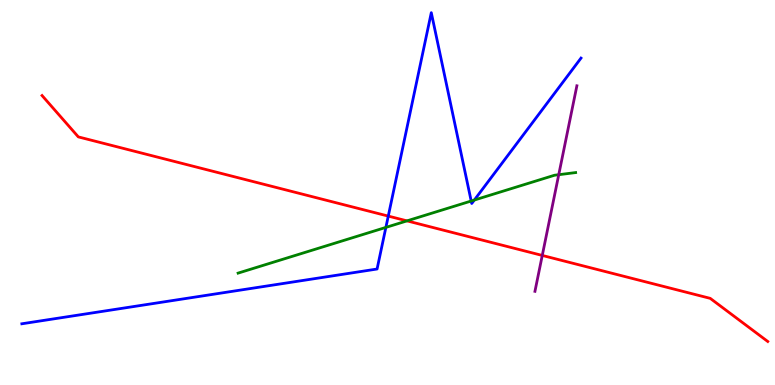[{'lines': ['blue', 'red'], 'intersections': [{'x': 5.01, 'y': 4.39}]}, {'lines': ['green', 'red'], 'intersections': [{'x': 5.25, 'y': 4.26}]}, {'lines': ['purple', 'red'], 'intersections': [{'x': 7.0, 'y': 3.37}]}, {'lines': ['blue', 'green'], 'intersections': [{'x': 4.98, 'y': 4.09}, {'x': 6.08, 'y': 4.78}, {'x': 6.12, 'y': 4.8}]}, {'lines': ['blue', 'purple'], 'intersections': []}, {'lines': ['green', 'purple'], 'intersections': [{'x': 7.21, 'y': 5.46}]}]